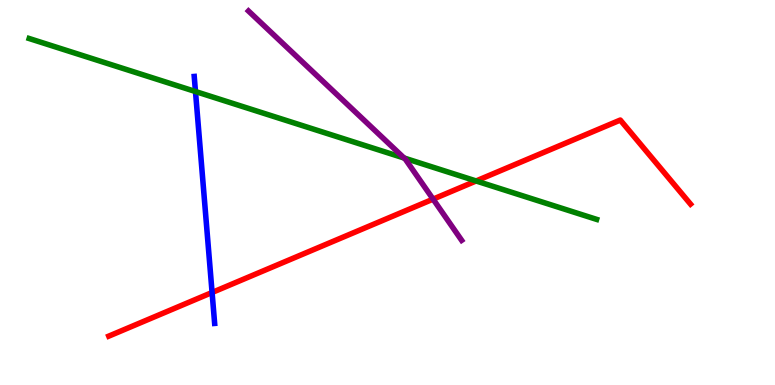[{'lines': ['blue', 'red'], 'intersections': [{'x': 2.74, 'y': 2.4}]}, {'lines': ['green', 'red'], 'intersections': [{'x': 6.14, 'y': 5.3}]}, {'lines': ['purple', 'red'], 'intersections': [{'x': 5.59, 'y': 4.83}]}, {'lines': ['blue', 'green'], 'intersections': [{'x': 2.52, 'y': 7.62}]}, {'lines': ['blue', 'purple'], 'intersections': []}, {'lines': ['green', 'purple'], 'intersections': [{'x': 5.21, 'y': 5.9}]}]